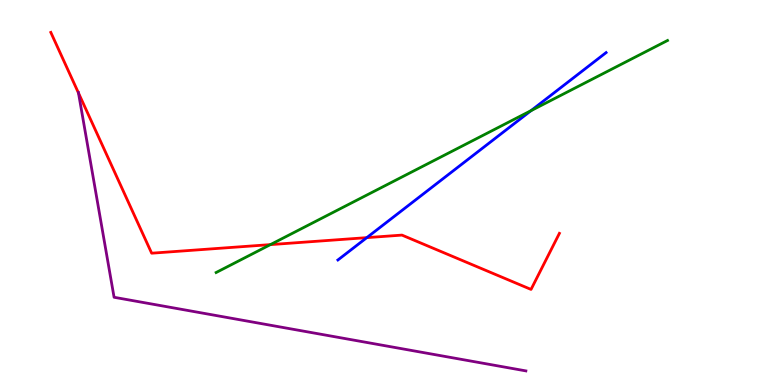[{'lines': ['blue', 'red'], 'intersections': [{'x': 4.73, 'y': 3.83}]}, {'lines': ['green', 'red'], 'intersections': [{'x': 3.49, 'y': 3.65}]}, {'lines': ['purple', 'red'], 'intersections': [{'x': 1.01, 'y': 7.59}]}, {'lines': ['blue', 'green'], 'intersections': [{'x': 6.85, 'y': 7.13}]}, {'lines': ['blue', 'purple'], 'intersections': []}, {'lines': ['green', 'purple'], 'intersections': []}]